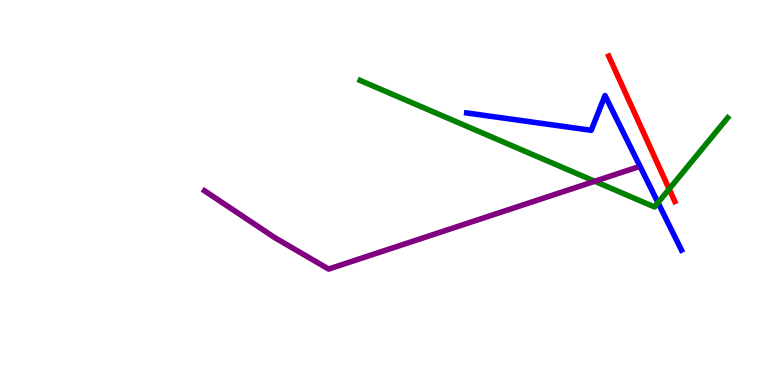[{'lines': ['blue', 'red'], 'intersections': []}, {'lines': ['green', 'red'], 'intersections': [{'x': 8.63, 'y': 5.09}]}, {'lines': ['purple', 'red'], 'intersections': []}, {'lines': ['blue', 'green'], 'intersections': [{'x': 8.49, 'y': 4.74}]}, {'lines': ['blue', 'purple'], 'intersections': []}, {'lines': ['green', 'purple'], 'intersections': [{'x': 7.67, 'y': 5.29}]}]